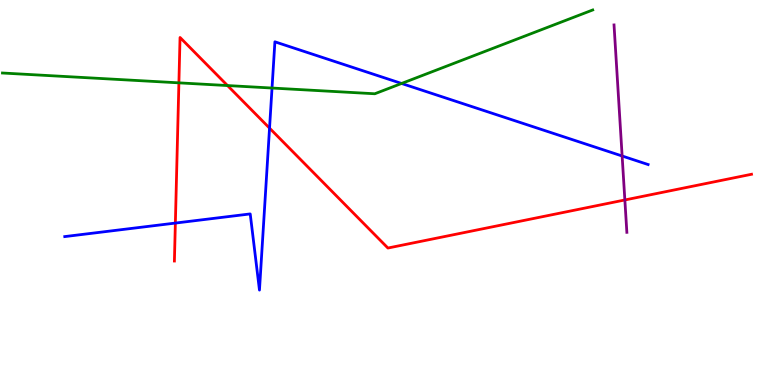[{'lines': ['blue', 'red'], 'intersections': [{'x': 2.26, 'y': 4.21}, {'x': 3.48, 'y': 6.67}]}, {'lines': ['green', 'red'], 'intersections': [{'x': 2.31, 'y': 7.85}, {'x': 2.94, 'y': 7.78}]}, {'lines': ['purple', 'red'], 'intersections': [{'x': 8.06, 'y': 4.81}]}, {'lines': ['blue', 'green'], 'intersections': [{'x': 3.51, 'y': 7.71}, {'x': 5.18, 'y': 7.83}]}, {'lines': ['blue', 'purple'], 'intersections': [{'x': 8.03, 'y': 5.95}]}, {'lines': ['green', 'purple'], 'intersections': []}]